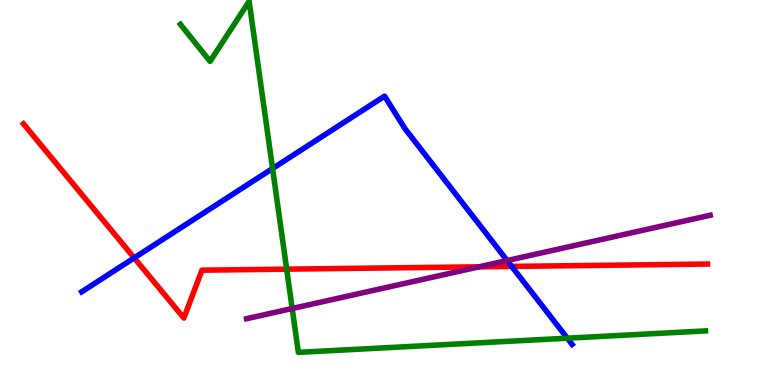[{'lines': ['blue', 'red'], 'intersections': [{'x': 1.73, 'y': 3.3}, {'x': 6.6, 'y': 3.08}]}, {'lines': ['green', 'red'], 'intersections': [{'x': 3.7, 'y': 3.01}]}, {'lines': ['purple', 'red'], 'intersections': [{'x': 6.18, 'y': 3.07}]}, {'lines': ['blue', 'green'], 'intersections': [{'x': 3.52, 'y': 5.62}, {'x': 7.32, 'y': 1.22}]}, {'lines': ['blue', 'purple'], 'intersections': [{'x': 6.54, 'y': 3.23}]}, {'lines': ['green', 'purple'], 'intersections': [{'x': 3.77, 'y': 1.99}]}]